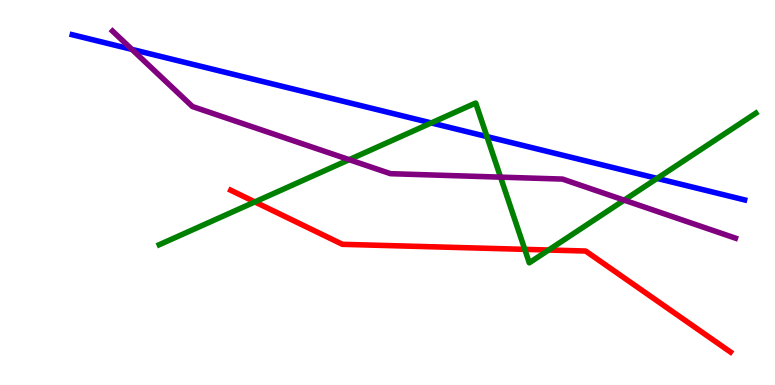[{'lines': ['blue', 'red'], 'intersections': []}, {'lines': ['green', 'red'], 'intersections': [{'x': 3.29, 'y': 4.76}, {'x': 6.77, 'y': 3.52}, {'x': 7.08, 'y': 3.51}]}, {'lines': ['purple', 'red'], 'intersections': []}, {'lines': ['blue', 'green'], 'intersections': [{'x': 5.56, 'y': 6.81}, {'x': 6.28, 'y': 6.45}, {'x': 8.48, 'y': 5.37}]}, {'lines': ['blue', 'purple'], 'intersections': [{'x': 1.7, 'y': 8.72}]}, {'lines': ['green', 'purple'], 'intersections': [{'x': 4.51, 'y': 5.85}, {'x': 6.46, 'y': 5.4}, {'x': 8.05, 'y': 4.8}]}]